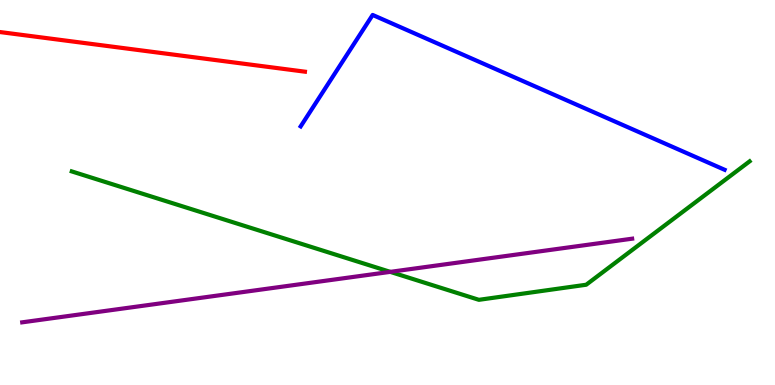[{'lines': ['blue', 'red'], 'intersections': []}, {'lines': ['green', 'red'], 'intersections': []}, {'lines': ['purple', 'red'], 'intersections': []}, {'lines': ['blue', 'green'], 'intersections': []}, {'lines': ['blue', 'purple'], 'intersections': []}, {'lines': ['green', 'purple'], 'intersections': [{'x': 5.04, 'y': 2.94}]}]